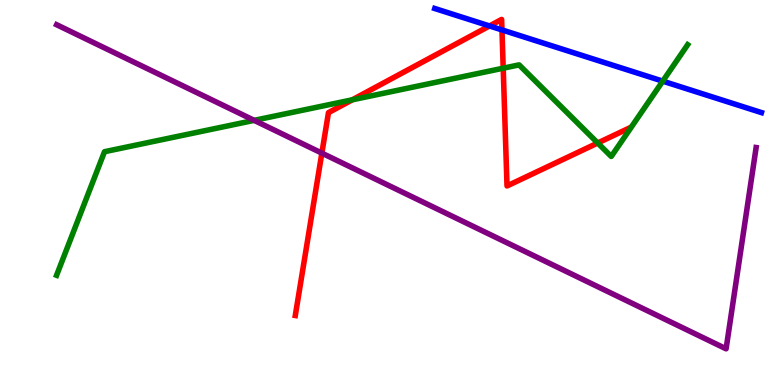[{'lines': ['blue', 'red'], 'intersections': [{'x': 6.32, 'y': 9.33}, {'x': 6.48, 'y': 9.22}]}, {'lines': ['green', 'red'], 'intersections': [{'x': 4.55, 'y': 7.41}, {'x': 6.49, 'y': 8.23}, {'x': 7.71, 'y': 6.29}]}, {'lines': ['purple', 'red'], 'intersections': [{'x': 4.15, 'y': 6.02}]}, {'lines': ['blue', 'green'], 'intersections': [{'x': 8.55, 'y': 7.89}]}, {'lines': ['blue', 'purple'], 'intersections': []}, {'lines': ['green', 'purple'], 'intersections': [{'x': 3.28, 'y': 6.87}]}]